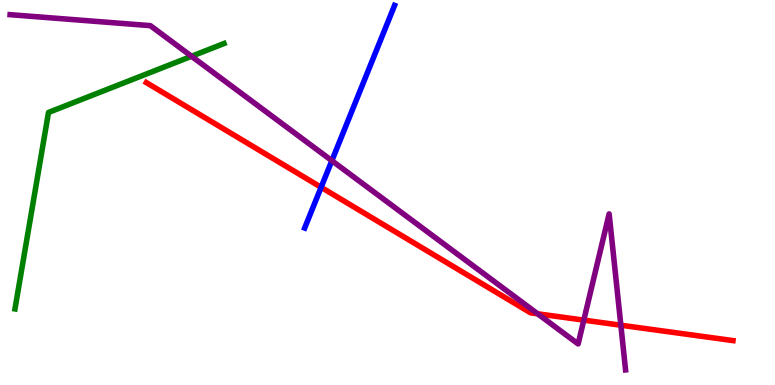[{'lines': ['blue', 'red'], 'intersections': [{'x': 4.14, 'y': 5.14}]}, {'lines': ['green', 'red'], 'intersections': []}, {'lines': ['purple', 'red'], 'intersections': [{'x': 6.94, 'y': 1.85}, {'x': 7.53, 'y': 1.68}, {'x': 8.01, 'y': 1.55}]}, {'lines': ['blue', 'green'], 'intersections': []}, {'lines': ['blue', 'purple'], 'intersections': [{'x': 4.28, 'y': 5.83}]}, {'lines': ['green', 'purple'], 'intersections': [{'x': 2.47, 'y': 8.54}]}]